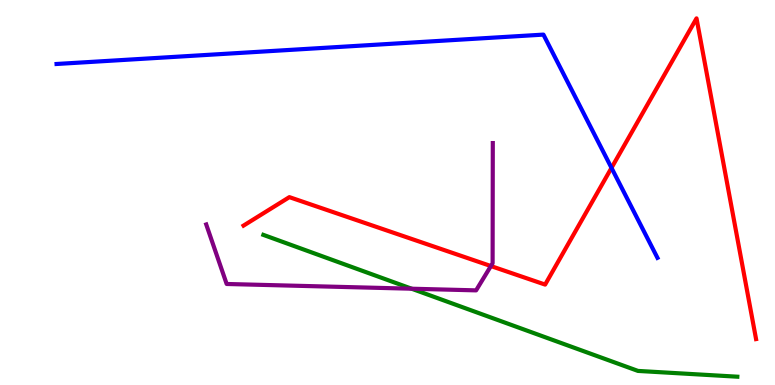[{'lines': ['blue', 'red'], 'intersections': [{'x': 7.89, 'y': 5.64}]}, {'lines': ['green', 'red'], 'intersections': []}, {'lines': ['purple', 'red'], 'intersections': [{'x': 6.33, 'y': 3.09}]}, {'lines': ['blue', 'green'], 'intersections': []}, {'lines': ['blue', 'purple'], 'intersections': []}, {'lines': ['green', 'purple'], 'intersections': [{'x': 5.31, 'y': 2.5}]}]